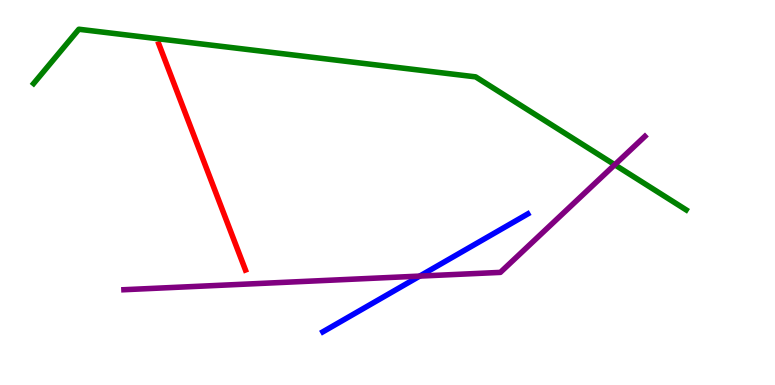[{'lines': ['blue', 'red'], 'intersections': []}, {'lines': ['green', 'red'], 'intersections': []}, {'lines': ['purple', 'red'], 'intersections': []}, {'lines': ['blue', 'green'], 'intersections': []}, {'lines': ['blue', 'purple'], 'intersections': [{'x': 5.42, 'y': 2.83}]}, {'lines': ['green', 'purple'], 'intersections': [{'x': 7.93, 'y': 5.72}]}]